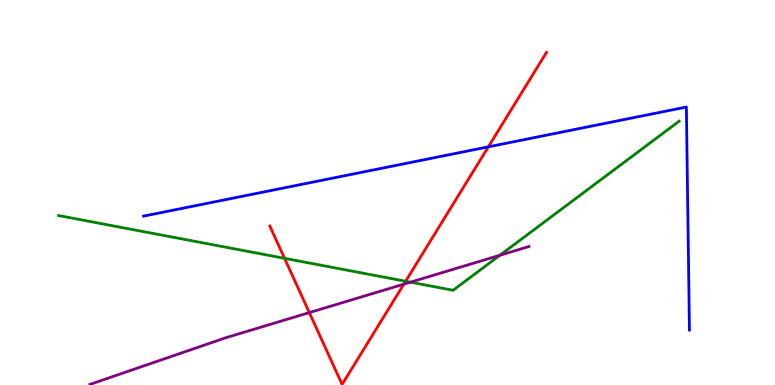[{'lines': ['blue', 'red'], 'intersections': [{'x': 6.3, 'y': 6.19}]}, {'lines': ['green', 'red'], 'intersections': [{'x': 3.67, 'y': 3.29}, {'x': 5.23, 'y': 2.69}]}, {'lines': ['purple', 'red'], 'intersections': [{'x': 3.99, 'y': 1.88}, {'x': 5.21, 'y': 2.62}]}, {'lines': ['blue', 'green'], 'intersections': []}, {'lines': ['blue', 'purple'], 'intersections': []}, {'lines': ['green', 'purple'], 'intersections': [{'x': 5.3, 'y': 2.67}, {'x': 6.45, 'y': 3.37}]}]